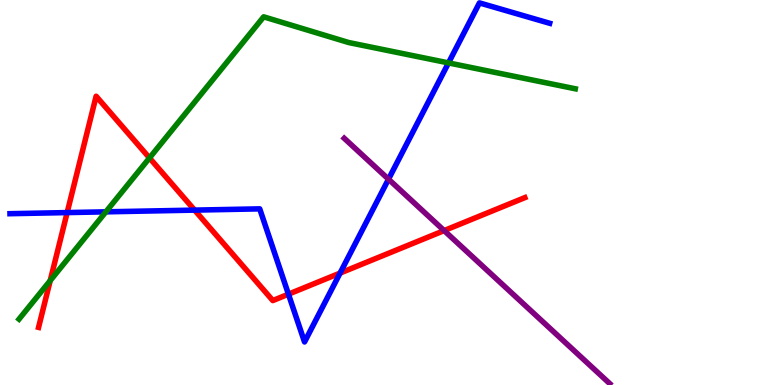[{'lines': ['blue', 'red'], 'intersections': [{'x': 0.866, 'y': 4.48}, {'x': 2.51, 'y': 4.54}, {'x': 3.72, 'y': 2.36}, {'x': 4.39, 'y': 2.91}]}, {'lines': ['green', 'red'], 'intersections': [{'x': 0.648, 'y': 2.71}, {'x': 1.93, 'y': 5.9}]}, {'lines': ['purple', 'red'], 'intersections': [{'x': 5.73, 'y': 4.01}]}, {'lines': ['blue', 'green'], 'intersections': [{'x': 1.37, 'y': 4.5}, {'x': 5.79, 'y': 8.37}]}, {'lines': ['blue', 'purple'], 'intersections': [{'x': 5.01, 'y': 5.35}]}, {'lines': ['green', 'purple'], 'intersections': []}]